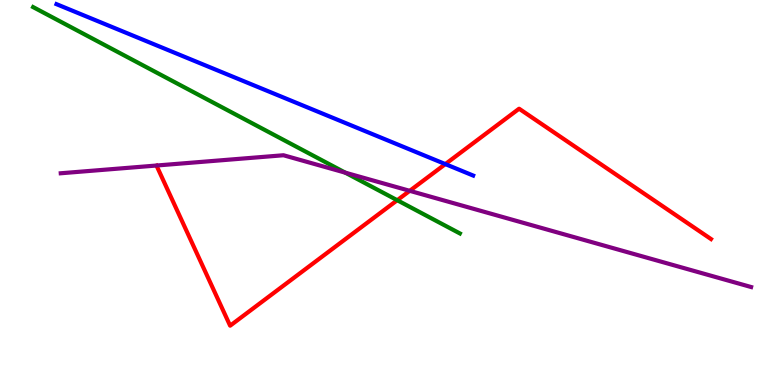[{'lines': ['blue', 'red'], 'intersections': [{'x': 5.75, 'y': 5.74}]}, {'lines': ['green', 'red'], 'intersections': [{'x': 5.13, 'y': 4.8}]}, {'lines': ['purple', 'red'], 'intersections': [{'x': 5.29, 'y': 5.04}]}, {'lines': ['blue', 'green'], 'intersections': []}, {'lines': ['blue', 'purple'], 'intersections': []}, {'lines': ['green', 'purple'], 'intersections': [{'x': 4.46, 'y': 5.52}]}]